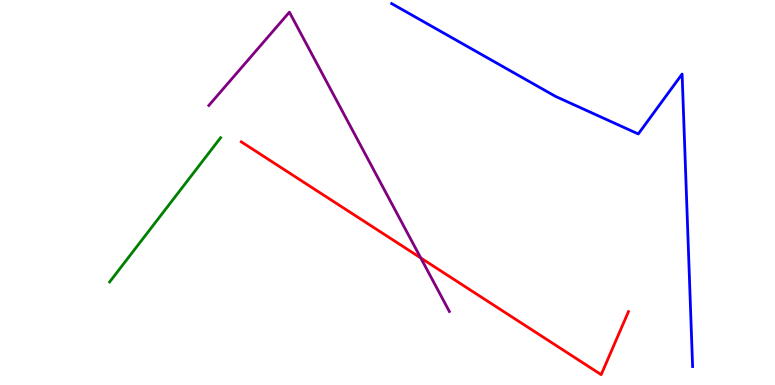[{'lines': ['blue', 'red'], 'intersections': []}, {'lines': ['green', 'red'], 'intersections': []}, {'lines': ['purple', 'red'], 'intersections': [{'x': 5.43, 'y': 3.3}]}, {'lines': ['blue', 'green'], 'intersections': []}, {'lines': ['blue', 'purple'], 'intersections': []}, {'lines': ['green', 'purple'], 'intersections': []}]